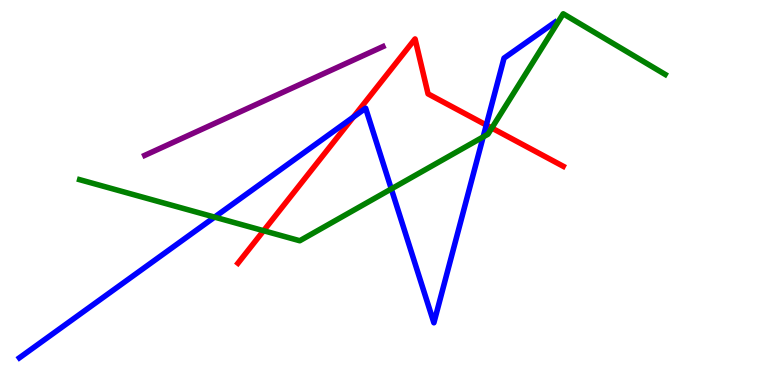[{'lines': ['blue', 'red'], 'intersections': [{'x': 4.56, 'y': 6.96}, {'x': 6.27, 'y': 6.75}]}, {'lines': ['green', 'red'], 'intersections': [{'x': 3.4, 'y': 4.01}, {'x': 6.35, 'y': 6.67}]}, {'lines': ['purple', 'red'], 'intersections': []}, {'lines': ['blue', 'green'], 'intersections': [{'x': 2.77, 'y': 4.36}, {'x': 5.05, 'y': 5.09}, {'x': 6.23, 'y': 6.44}]}, {'lines': ['blue', 'purple'], 'intersections': []}, {'lines': ['green', 'purple'], 'intersections': []}]